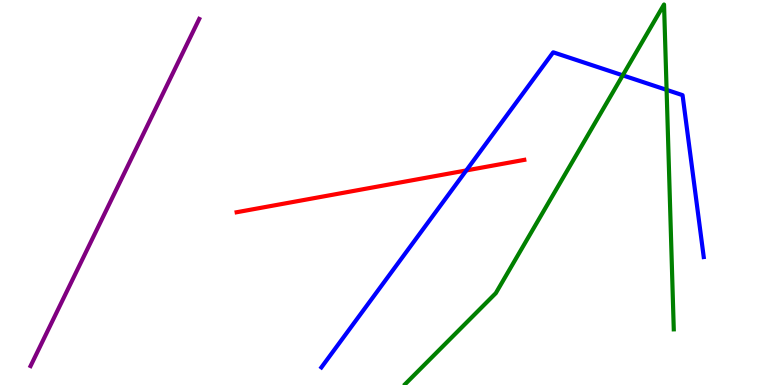[{'lines': ['blue', 'red'], 'intersections': [{'x': 6.02, 'y': 5.57}]}, {'lines': ['green', 'red'], 'intersections': []}, {'lines': ['purple', 'red'], 'intersections': []}, {'lines': ['blue', 'green'], 'intersections': [{'x': 8.04, 'y': 8.04}, {'x': 8.6, 'y': 7.67}]}, {'lines': ['blue', 'purple'], 'intersections': []}, {'lines': ['green', 'purple'], 'intersections': []}]